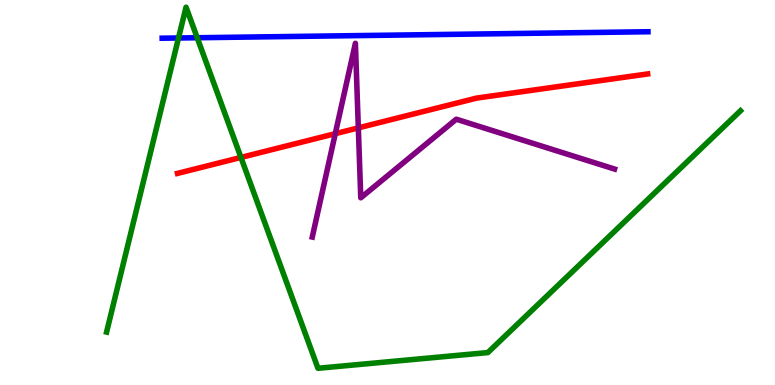[{'lines': ['blue', 'red'], 'intersections': []}, {'lines': ['green', 'red'], 'intersections': [{'x': 3.11, 'y': 5.91}]}, {'lines': ['purple', 'red'], 'intersections': [{'x': 4.33, 'y': 6.53}, {'x': 4.62, 'y': 6.68}]}, {'lines': ['blue', 'green'], 'intersections': [{'x': 2.3, 'y': 9.01}, {'x': 2.54, 'y': 9.02}]}, {'lines': ['blue', 'purple'], 'intersections': []}, {'lines': ['green', 'purple'], 'intersections': []}]